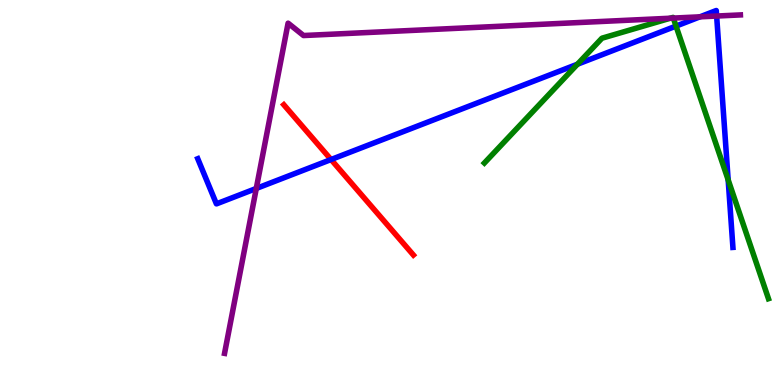[{'lines': ['blue', 'red'], 'intersections': [{'x': 4.27, 'y': 5.86}]}, {'lines': ['green', 'red'], 'intersections': []}, {'lines': ['purple', 'red'], 'intersections': []}, {'lines': ['blue', 'green'], 'intersections': [{'x': 7.45, 'y': 8.33}, {'x': 8.72, 'y': 9.32}, {'x': 9.4, 'y': 5.33}]}, {'lines': ['blue', 'purple'], 'intersections': [{'x': 3.31, 'y': 5.11}, {'x': 9.03, 'y': 9.56}, {'x': 9.25, 'y': 9.58}]}, {'lines': ['green', 'purple'], 'intersections': [{'x': 8.65, 'y': 9.53}, {'x': 8.69, 'y': 9.53}]}]